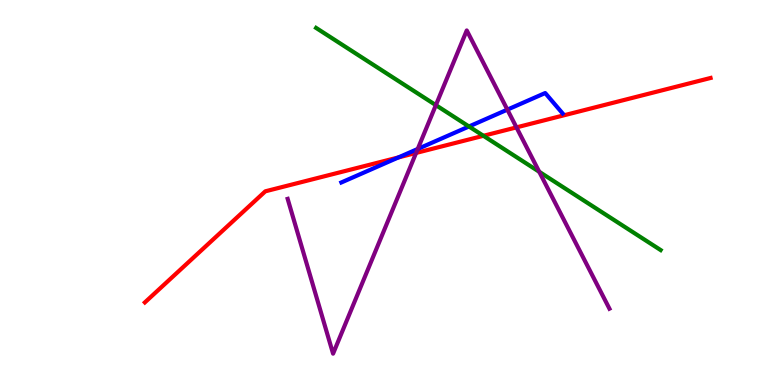[{'lines': ['blue', 'red'], 'intersections': [{'x': 5.14, 'y': 5.91}]}, {'lines': ['green', 'red'], 'intersections': [{'x': 6.24, 'y': 6.47}]}, {'lines': ['purple', 'red'], 'intersections': [{'x': 5.37, 'y': 6.03}, {'x': 6.66, 'y': 6.69}]}, {'lines': ['blue', 'green'], 'intersections': [{'x': 6.05, 'y': 6.71}]}, {'lines': ['blue', 'purple'], 'intersections': [{'x': 5.39, 'y': 6.13}, {'x': 6.55, 'y': 7.15}]}, {'lines': ['green', 'purple'], 'intersections': [{'x': 5.62, 'y': 7.27}, {'x': 6.96, 'y': 5.54}]}]